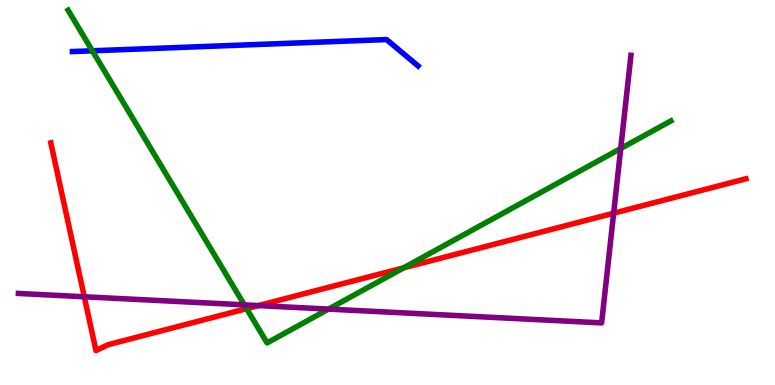[{'lines': ['blue', 'red'], 'intersections': []}, {'lines': ['green', 'red'], 'intersections': [{'x': 3.18, 'y': 1.98}, {'x': 5.21, 'y': 3.04}]}, {'lines': ['purple', 'red'], 'intersections': [{'x': 1.09, 'y': 2.29}, {'x': 3.34, 'y': 2.06}, {'x': 7.92, 'y': 4.46}]}, {'lines': ['blue', 'green'], 'intersections': [{'x': 1.19, 'y': 8.68}]}, {'lines': ['blue', 'purple'], 'intersections': []}, {'lines': ['green', 'purple'], 'intersections': [{'x': 3.15, 'y': 2.08}, {'x': 4.24, 'y': 1.97}, {'x': 8.01, 'y': 6.14}]}]